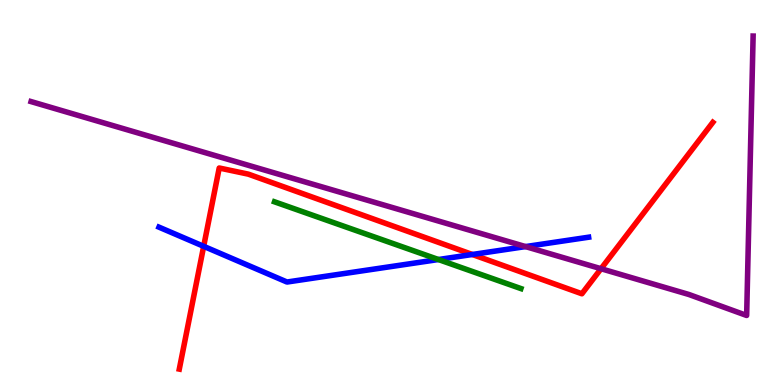[{'lines': ['blue', 'red'], 'intersections': [{'x': 2.63, 'y': 3.6}, {'x': 6.09, 'y': 3.39}]}, {'lines': ['green', 'red'], 'intersections': []}, {'lines': ['purple', 'red'], 'intersections': [{'x': 7.76, 'y': 3.02}]}, {'lines': ['blue', 'green'], 'intersections': [{'x': 5.66, 'y': 3.26}]}, {'lines': ['blue', 'purple'], 'intersections': [{'x': 6.78, 'y': 3.6}]}, {'lines': ['green', 'purple'], 'intersections': []}]